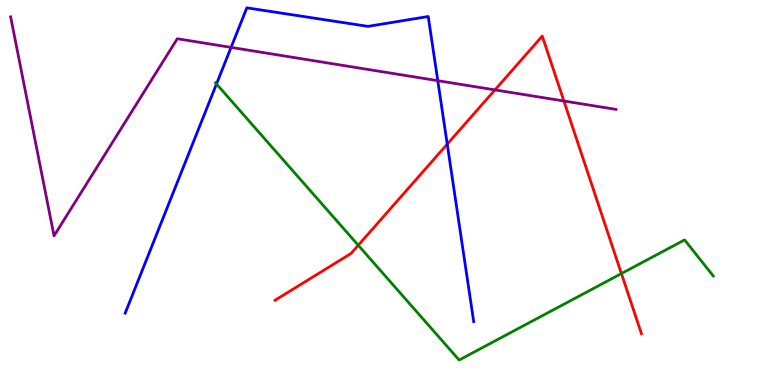[{'lines': ['blue', 'red'], 'intersections': [{'x': 5.77, 'y': 6.26}]}, {'lines': ['green', 'red'], 'intersections': [{'x': 4.62, 'y': 3.63}, {'x': 8.02, 'y': 2.89}]}, {'lines': ['purple', 'red'], 'intersections': [{'x': 6.39, 'y': 7.67}, {'x': 7.28, 'y': 7.38}]}, {'lines': ['blue', 'green'], 'intersections': [{'x': 2.79, 'y': 7.82}]}, {'lines': ['blue', 'purple'], 'intersections': [{'x': 2.98, 'y': 8.77}, {'x': 5.65, 'y': 7.9}]}, {'lines': ['green', 'purple'], 'intersections': []}]